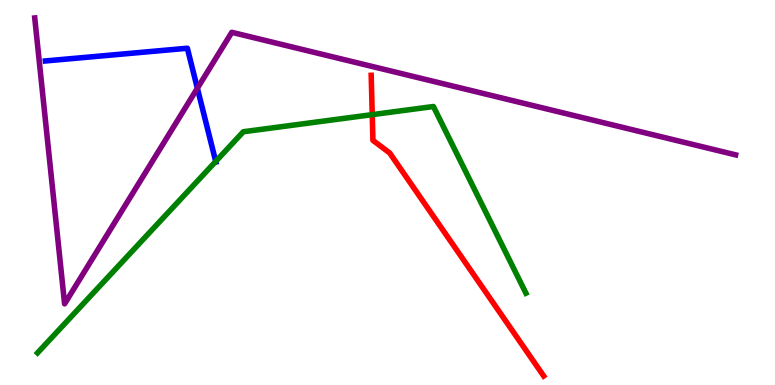[{'lines': ['blue', 'red'], 'intersections': []}, {'lines': ['green', 'red'], 'intersections': [{'x': 4.8, 'y': 7.02}]}, {'lines': ['purple', 'red'], 'intersections': []}, {'lines': ['blue', 'green'], 'intersections': [{'x': 2.78, 'y': 5.81}]}, {'lines': ['blue', 'purple'], 'intersections': [{'x': 2.55, 'y': 7.71}]}, {'lines': ['green', 'purple'], 'intersections': []}]